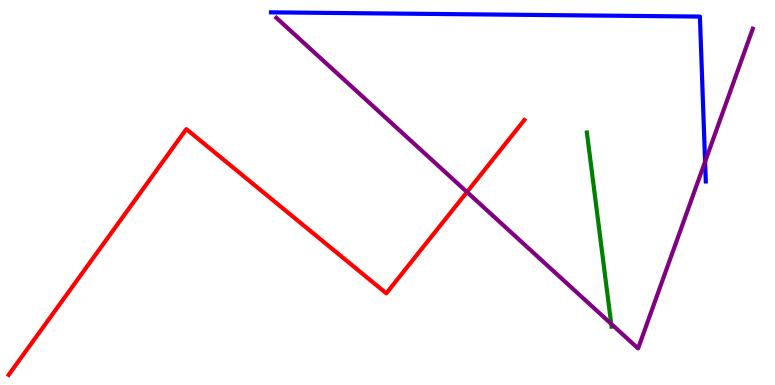[{'lines': ['blue', 'red'], 'intersections': []}, {'lines': ['green', 'red'], 'intersections': []}, {'lines': ['purple', 'red'], 'intersections': [{'x': 6.03, 'y': 5.01}]}, {'lines': ['blue', 'green'], 'intersections': []}, {'lines': ['blue', 'purple'], 'intersections': [{'x': 9.1, 'y': 5.8}]}, {'lines': ['green', 'purple'], 'intersections': [{'x': 7.89, 'y': 1.59}]}]